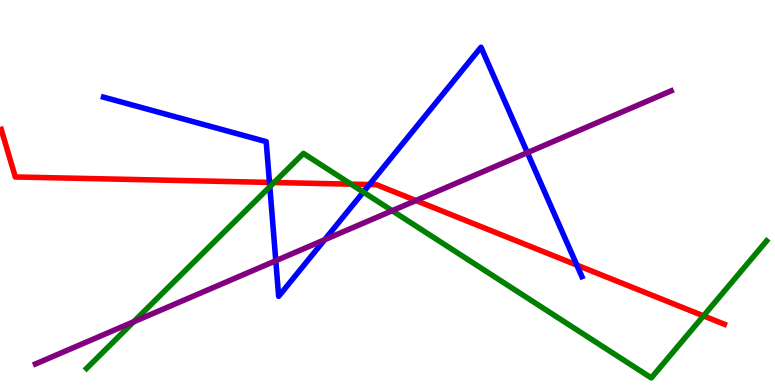[{'lines': ['blue', 'red'], 'intersections': [{'x': 3.48, 'y': 5.26}, {'x': 4.77, 'y': 5.21}, {'x': 7.44, 'y': 3.11}]}, {'lines': ['green', 'red'], 'intersections': [{'x': 3.54, 'y': 5.26}, {'x': 4.53, 'y': 5.22}, {'x': 9.08, 'y': 1.8}]}, {'lines': ['purple', 'red'], 'intersections': [{'x': 5.37, 'y': 4.79}]}, {'lines': ['blue', 'green'], 'intersections': [{'x': 3.48, 'y': 5.15}, {'x': 4.69, 'y': 5.01}]}, {'lines': ['blue', 'purple'], 'intersections': [{'x': 3.56, 'y': 3.23}, {'x': 4.19, 'y': 3.77}, {'x': 6.8, 'y': 6.04}]}, {'lines': ['green', 'purple'], 'intersections': [{'x': 1.72, 'y': 1.64}, {'x': 5.06, 'y': 4.53}]}]